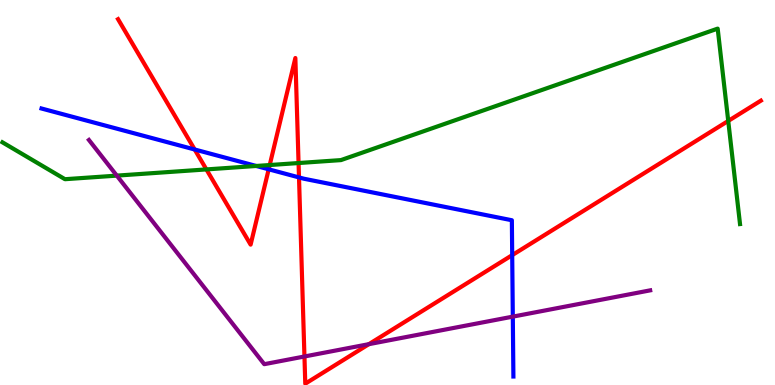[{'lines': ['blue', 'red'], 'intersections': [{'x': 2.51, 'y': 6.12}, {'x': 3.47, 'y': 5.6}, {'x': 3.86, 'y': 5.39}, {'x': 6.61, 'y': 3.37}]}, {'lines': ['green', 'red'], 'intersections': [{'x': 2.66, 'y': 5.6}, {'x': 3.48, 'y': 5.71}, {'x': 3.85, 'y': 5.77}, {'x': 9.4, 'y': 6.86}]}, {'lines': ['purple', 'red'], 'intersections': [{'x': 3.93, 'y': 0.741}, {'x': 4.76, 'y': 1.06}]}, {'lines': ['blue', 'green'], 'intersections': [{'x': 3.31, 'y': 5.69}]}, {'lines': ['blue', 'purple'], 'intersections': [{'x': 6.62, 'y': 1.78}]}, {'lines': ['green', 'purple'], 'intersections': [{'x': 1.51, 'y': 5.44}]}]